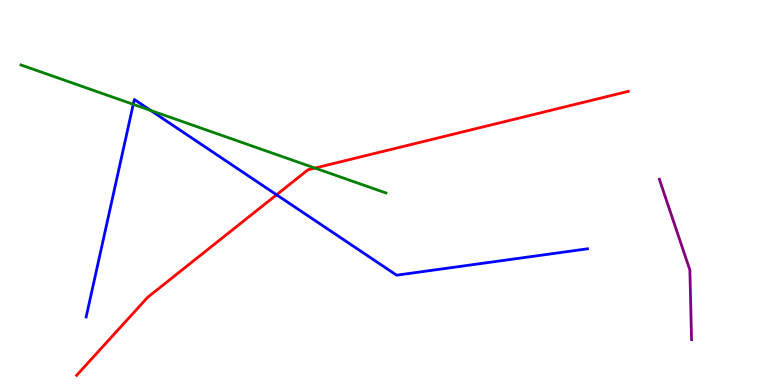[{'lines': ['blue', 'red'], 'intersections': [{'x': 3.57, 'y': 4.94}]}, {'lines': ['green', 'red'], 'intersections': [{'x': 4.06, 'y': 5.63}]}, {'lines': ['purple', 'red'], 'intersections': []}, {'lines': ['blue', 'green'], 'intersections': [{'x': 1.72, 'y': 7.29}, {'x': 1.94, 'y': 7.13}]}, {'lines': ['blue', 'purple'], 'intersections': []}, {'lines': ['green', 'purple'], 'intersections': []}]